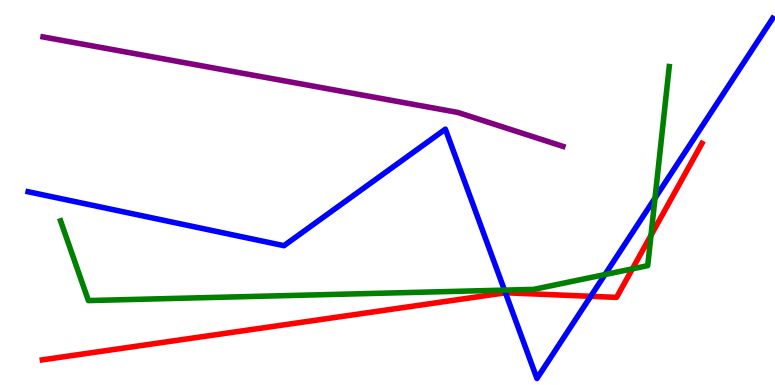[{'lines': ['blue', 'red'], 'intersections': [{'x': 6.52, 'y': 2.4}, {'x': 7.62, 'y': 2.3}]}, {'lines': ['green', 'red'], 'intersections': [{'x': 8.16, 'y': 3.02}, {'x': 8.4, 'y': 3.89}]}, {'lines': ['purple', 'red'], 'intersections': []}, {'lines': ['blue', 'green'], 'intersections': [{'x': 6.51, 'y': 2.46}, {'x': 7.81, 'y': 2.87}, {'x': 8.45, 'y': 4.85}]}, {'lines': ['blue', 'purple'], 'intersections': []}, {'lines': ['green', 'purple'], 'intersections': []}]